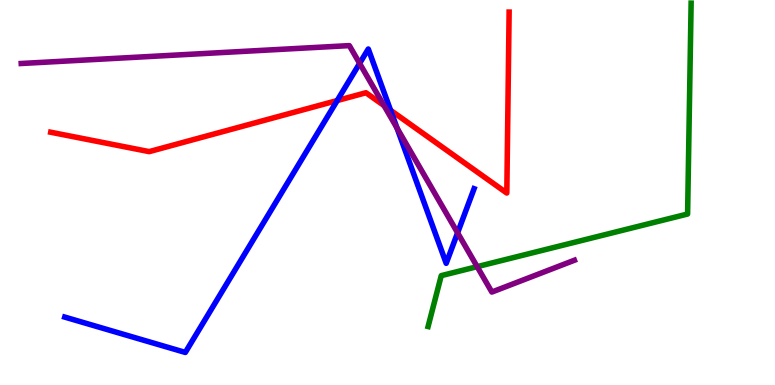[{'lines': ['blue', 'red'], 'intersections': [{'x': 4.35, 'y': 7.39}, {'x': 5.04, 'y': 7.14}]}, {'lines': ['green', 'red'], 'intersections': []}, {'lines': ['purple', 'red'], 'intersections': [{'x': 4.96, 'y': 7.26}]}, {'lines': ['blue', 'green'], 'intersections': []}, {'lines': ['blue', 'purple'], 'intersections': [{'x': 4.64, 'y': 8.35}, {'x': 5.12, 'y': 6.67}, {'x': 5.9, 'y': 3.95}]}, {'lines': ['green', 'purple'], 'intersections': [{'x': 6.16, 'y': 3.07}]}]